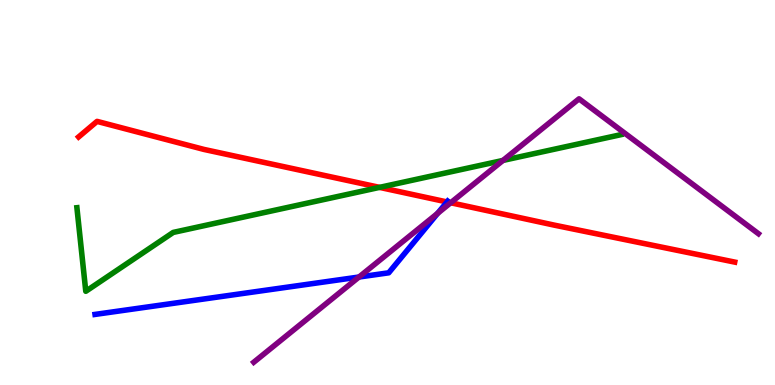[{'lines': ['blue', 'red'], 'intersections': [{'x': 5.77, 'y': 4.75}]}, {'lines': ['green', 'red'], 'intersections': [{'x': 4.9, 'y': 5.13}]}, {'lines': ['purple', 'red'], 'intersections': [{'x': 5.82, 'y': 4.73}]}, {'lines': ['blue', 'green'], 'intersections': []}, {'lines': ['blue', 'purple'], 'intersections': [{'x': 4.63, 'y': 2.8}, {'x': 5.65, 'y': 4.46}]}, {'lines': ['green', 'purple'], 'intersections': [{'x': 6.49, 'y': 5.83}]}]